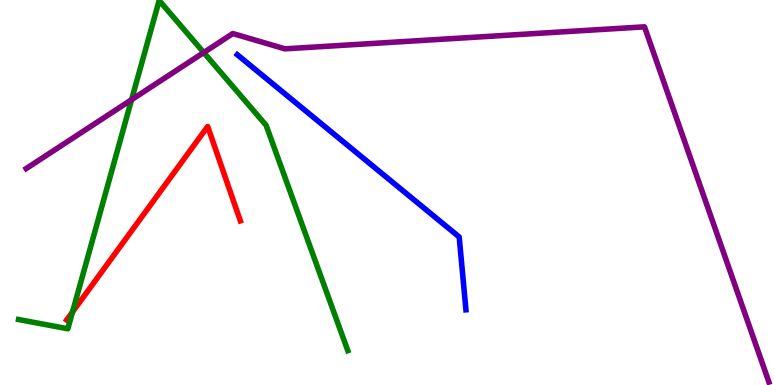[{'lines': ['blue', 'red'], 'intersections': []}, {'lines': ['green', 'red'], 'intersections': [{'x': 0.936, 'y': 1.9}]}, {'lines': ['purple', 'red'], 'intersections': []}, {'lines': ['blue', 'green'], 'intersections': []}, {'lines': ['blue', 'purple'], 'intersections': []}, {'lines': ['green', 'purple'], 'intersections': [{'x': 1.7, 'y': 7.41}, {'x': 2.63, 'y': 8.64}]}]